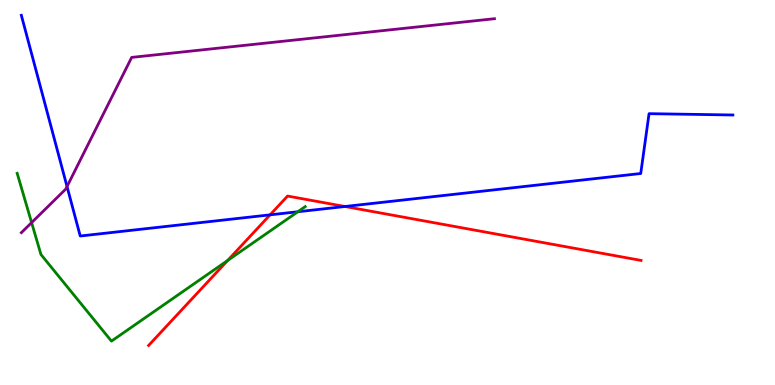[{'lines': ['blue', 'red'], 'intersections': [{'x': 3.49, 'y': 4.42}, {'x': 4.45, 'y': 4.64}]}, {'lines': ['green', 'red'], 'intersections': [{'x': 2.94, 'y': 3.23}]}, {'lines': ['purple', 'red'], 'intersections': []}, {'lines': ['blue', 'green'], 'intersections': [{'x': 3.84, 'y': 4.5}]}, {'lines': ['blue', 'purple'], 'intersections': [{'x': 0.865, 'y': 5.16}]}, {'lines': ['green', 'purple'], 'intersections': [{'x': 0.408, 'y': 4.22}]}]